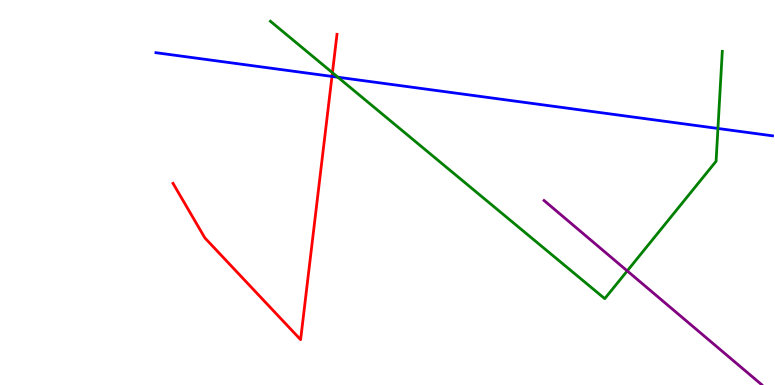[{'lines': ['blue', 'red'], 'intersections': [{'x': 4.28, 'y': 8.01}]}, {'lines': ['green', 'red'], 'intersections': [{'x': 4.29, 'y': 8.11}]}, {'lines': ['purple', 'red'], 'intersections': []}, {'lines': ['blue', 'green'], 'intersections': [{'x': 4.36, 'y': 7.99}, {'x': 9.26, 'y': 6.66}]}, {'lines': ['blue', 'purple'], 'intersections': []}, {'lines': ['green', 'purple'], 'intersections': [{'x': 8.09, 'y': 2.96}]}]